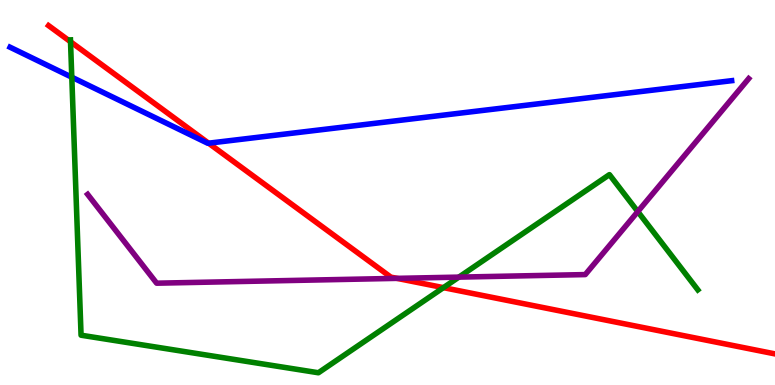[{'lines': ['blue', 'red'], 'intersections': [{'x': 2.69, 'y': 6.28}]}, {'lines': ['green', 'red'], 'intersections': [{'x': 0.91, 'y': 8.92}, {'x': 5.72, 'y': 2.53}]}, {'lines': ['purple', 'red'], 'intersections': [{'x': 5.12, 'y': 2.77}]}, {'lines': ['blue', 'green'], 'intersections': [{'x': 0.926, 'y': 7.99}]}, {'lines': ['blue', 'purple'], 'intersections': []}, {'lines': ['green', 'purple'], 'intersections': [{'x': 5.92, 'y': 2.8}, {'x': 8.23, 'y': 4.5}]}]